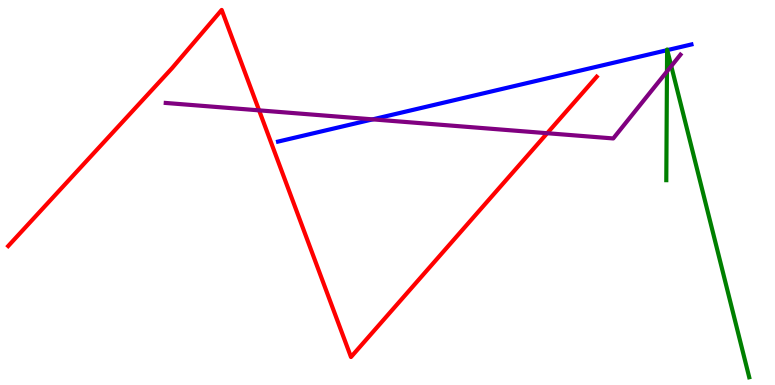[{'lines': ['blue', 'red'], 'intersections': []}, {'lines': ['green', 'red'], 'intersections': []}, {'lines': ['purple', 'red'], 'intersections': [{'x': 3.34, 'y': 7.13}, {'x': 7.06, 'y': 6.54}]}, {'lines': ['blue', 'green'], 'intersections': [{'x': 8.61, 'y': 8.7}, {'x': 8.61, 'y': 8.7}]}, {'lines': ['blue', 'purple'], 'intersections': [{'x': 4.81, 'y': 6.9}]}, {'lines': ['green', 'purple'], 'intersections': [{'x': 8.61, 'y': 8.14}, {'x': 8.66, 'y': 8.28}]}]